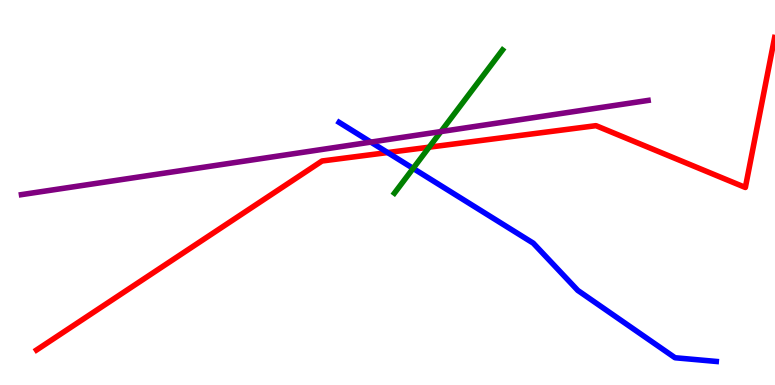[{'lines': ['blue', 'red'], 'intersections': [{'x': 5.0, 'y': 6.04}]}, {'lines': ['green', 'red'], 'intersections': [{'x': 5.54, 'y': 6.18}]}, {'lines': ['purple', 'red'], 'intersections': []}, {'lines': ['blue', 'green'], 'intersections': [{'x': 5.33, 'y': 5.63}]}, {'lines': ['blue', 'purple'], 'intersections': [{'x': 4.79, 'y': 6.31}]}, {'lines': ['green', 'purple'], 'intersections': [{'x': 5.69, 'y': 6.58}]}]